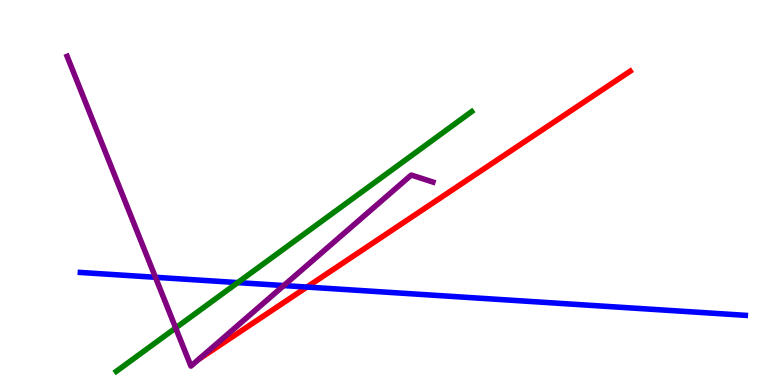[{'lines': ['blue', 'red'], 'intersections': [{'x': 3.96, 'y': 2.54}]}, {'lines': ['green', 'red'], 'intersections': []}, {'lines': ['purple', 'red'], 'intersections': []}, {'lines': ['blue', 'green'], 'intersections': [{'x': 3.07, 'y': 2.66}]}, {'lines': ['blue', 'purple'], 'intersections': [{'x': 2.01, 'y': 2.8}, {'x': 3.66, 'y': 2.58}]}, {'lines': ['green', 'purple'], 'intersections': [{'x': 2.27, 'y': 1.48}]}]